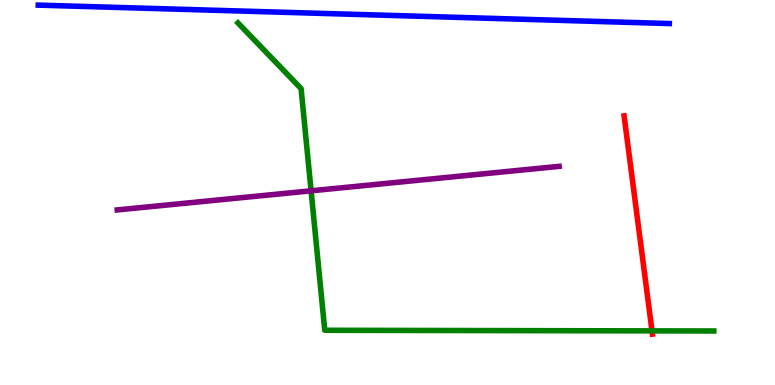[{'lines': ['blue', 'red'], 'intersections': []}, {'lines': ['green', 'red'], 'intersections': [{'x': 8.41, 'y': 1.41}]}, {'lines': ['purple', 'red'], 'intersections': []}, {'lines': ['blue', 'green'], 'intersections': []}, {'lines': ['blue', 'purple'], 'intersections': []}, {'lines': ['green', 'purple'], 'intersections': [{'x': 4.01, 'y': 5.04}]}]